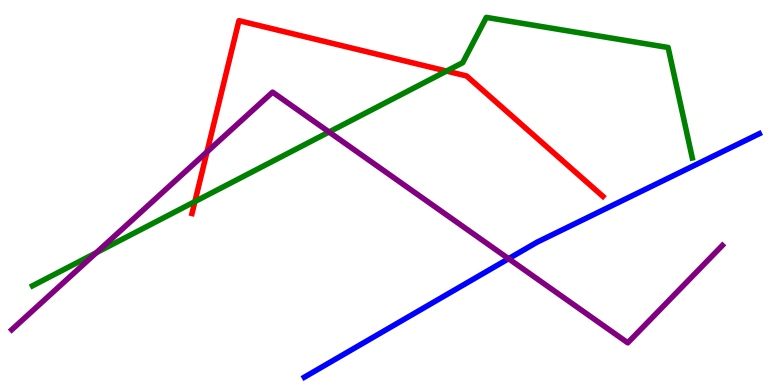[{'lines': ['blue', 'red'], 'intersections': []}, {'lines': ['green', 'red'], 'intersections': [{'x': 2.51, 'y': 4.76}, {'x': 5.76, 'y': 8.15}]}, {'lines': ['purple', 'red'], 'intersections': [{'x': 2.67, 'y': 6.05}]}, {'lines': ['blue', 'green'], 'intersections': []}, {'lines': ['blue', 'purple'], 'intersections': [{'x': 6.56, 'y': 3.28}]}, {'lines': ['green', 'purple'], 'intersections': [{'x': 1.24, 'y': 3.44}, {'x': 4.25, 'y': 6.57}]}]